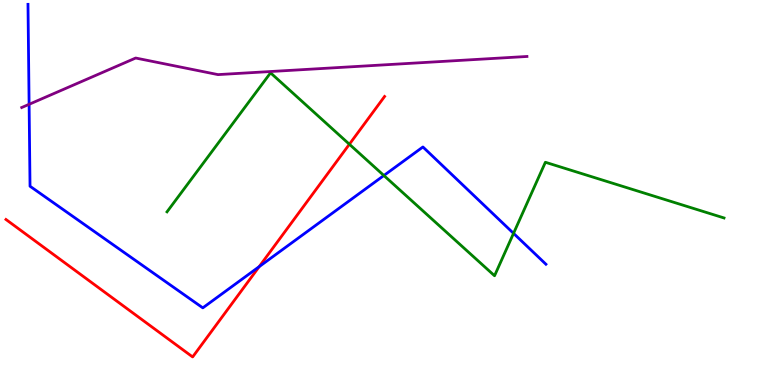[{'lines': ['blue', 'red'], 'intersections': [{'x': 3.34, 'y': 3.07}]}, {'lines': ['green', 'red'], 'intersections': [{'x': 4.51, 'y': 6.25}]}, {'lines': ['purple', 'red'], 'intersections': []}, {'lines': ['blue', 'green'], 'intersections': [{'x': 4.95, 'y': 5.44}, {'x': 6.63, 'y': 3.94}]}, {'lines': ['blue', 'purple'], 'intersections': [{'x': 0.376, 'y': 7.29}]}, {'lines': ['green', 'purple'], 'intersections': []}]